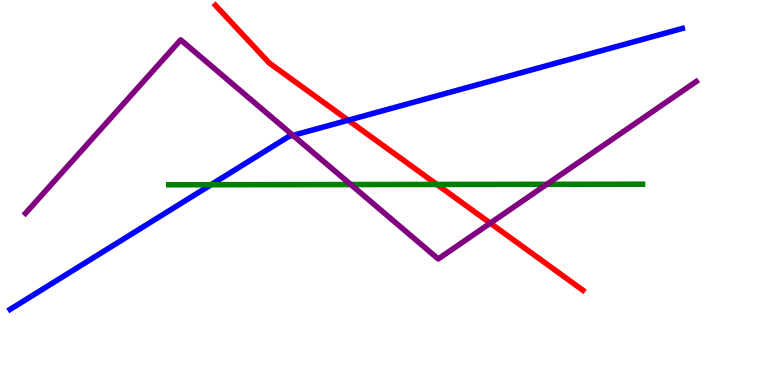[{'lines': ['blue', 'red'], 'intersections': [{'x': 4.49, 'y': 6.88}]}, {'lines': ['green', 'red'], 'intersections': [{'x': 5.64, 'y': 5.21}]}, {'lines': ['purple', 'red'], 'intersections': [{'x': 6.33, 'y': 4.2}]}, {'lines': ['blue', 'green'], 'intersections': [{'x': 2.72, 'y': 5.2}]}, {'lines': ['blue', 'purple'], 'intersections': [{'x': 3.78, 'y': 6.48}]}, {'lines': ['green', 'purple'], 'intersections': [{'x': 4.53, 'y': 5.21}, {'x': 7.05, 'y': 5.21}]}]